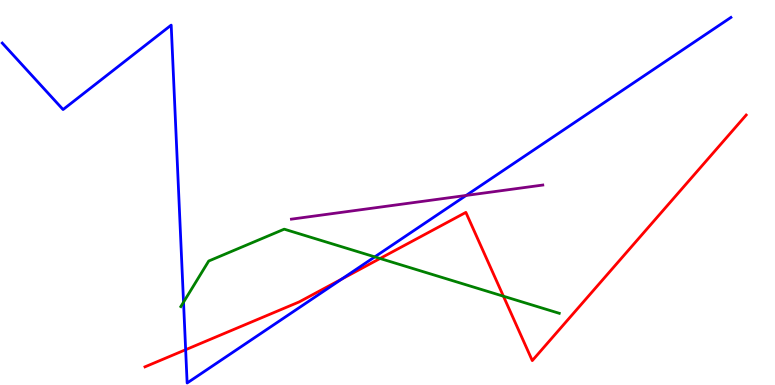[{'lines': ['blue', 'red'], 'intersections': [{'x': 2.4, 'y': 0.916}, {'x': 4.41, 'y': 2.75}]}, {'lines': ['green', 'red'], 'intersections': [{'x': 4.9, 'y': 3.29}, {'x': 6.5, 'y': 2.31}]}, {'lines': ['purple', 'red'], 'intersections': []}, {'lines': ['blue', 'green'], 'intersections': [{'x': 2.37, 'y': 2.15}, {'x': 4.84, 'y': 3.33}]}, {'lines': ['blue', 'purple'], 'intersections': [{'x': 6.01, 'y': 4.92}]}, {'lines': ['green', 'purple'], 'intersections': []}]